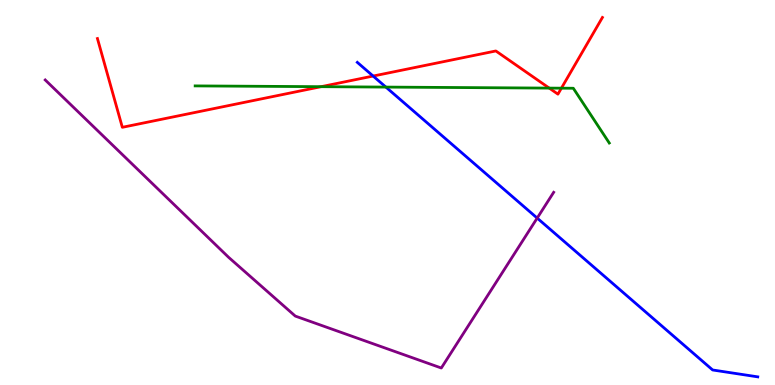[{'lines': ['blue', 'red'], 'intersections': [{'x': 4.81, 'y': 8.02}]}, {'lines': ['green', 'red'], 'intersections': [{'x': 4.14, 'y': 7.75}, {'x': 7.09, 'y': 7.71}, {'x': 7.24, 'y': 7.71}]}, {'lines': ['purple', 'red'], 'intersections': []}, {'lines': ['blue', 'green'], 'intersections': [{'x': 4.98, 'y': 7.74}]}, {'lines': ['blue', 'purple'], 'intersections': [{'x': 6.93, 'y': 4.34}]}, {'lines': ['green', 'purple'], 'intersections': []}]